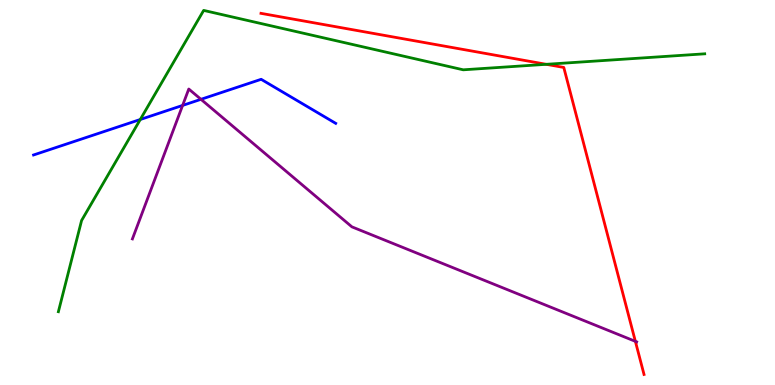[{'lines': ['blue', 'red'], 'intersections': []}, {'lines': ['green', 'red'], 'intersections': [{'x': 7.05, 'y': 8.33}]}, {'lines': ['purple', 'red'], 'intersections': [{'x': 8.2, 'y': 1.13}]}, {'lines': ['blue', 'green'], 'intersections': [{'x': 1.81, 'y': 6.9}]}, {'lines': ['blue', 'purple'], 'intersections': [{'x': 2.36, 'y': 7.26}, {'x': 2.59, 'y': 7.42}]}, {'lines': ['green', 'purple'], 'intersections': []}]